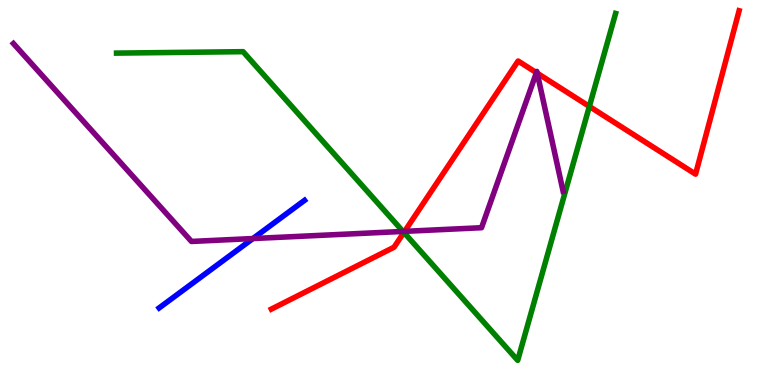[{'lines': ['blue', 'red'], 'intersections': []}, {'lines': ['green', 'red'], 'intersections': [{'x': 5.21, 'y': 3.96}, {'x': 7.6, 'y': 7.24}]}, {'lines': ['purple', 'red'], 'intersections': [{'x': 5.22, 'y': 3.99}, {'x': 6.92, 'y': 8.11}, {'x': 6.93, 'y': 8.1}]}, {'lines': ['blue', 'green'], 'intersections': []}, {'lines': ['blue', 'purple'], 'intersections': [{'x': 3.26, 'y': 3.8}]}, {'lines': ['green', 'purple'], 'intersections': [{'x': 5.2, 'y': 3.99}]}]